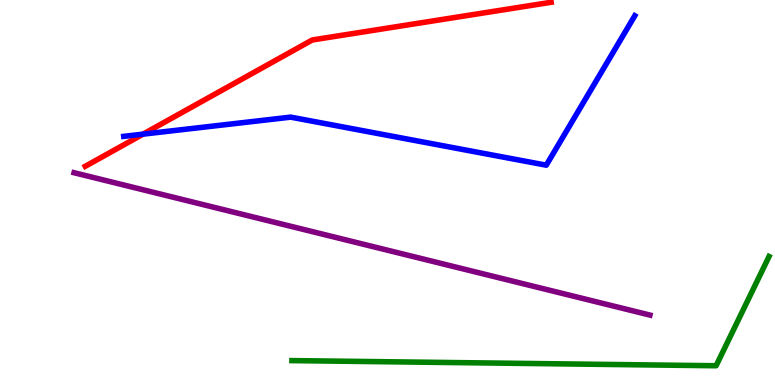[{'lines': ['blue', 'red'], 'intersections': [{'x': 1.85, 'y': 6.52}]}, {'lines': ['green', 'red'], 'intersections': []}, {'lines': ['purple', 'red'], 'intersections': []}, {'lines': ['blue', 'green'], 'intersections': []}, {'lines': ['blue', 'purple'], 'intersections': []}, {'lines': ['green', 'purple'], 'intersections': []}]